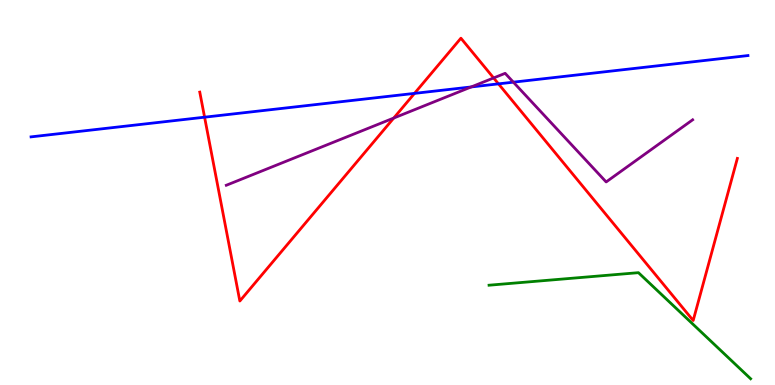[{'lines': ['blue', 'red'], 'intersections': [{'x': 2.64, 'y': 6.96}, {'x': 5.35, 'y': 7.57}, {'x': 6.43, 'y': 7.82}]}, {'lines': ['green', 'red'], 'intersections': []}, {'lines': ['purple', 'red'], 'intersections': [{'x': 5.08, 'y': 6.93}, {'x': 6.37, 'y': 7.98}]}, {'lines': ['blue', 'green'], 'intersections': []}, {'lines': ['blue', 'purple'], 'intersections': [{'x': 6.08, 'y': 7.74}, {'x': 6.62, 'y': 7.87}]}, {'lines': ['green', 'purple'], 'intersections': []}]